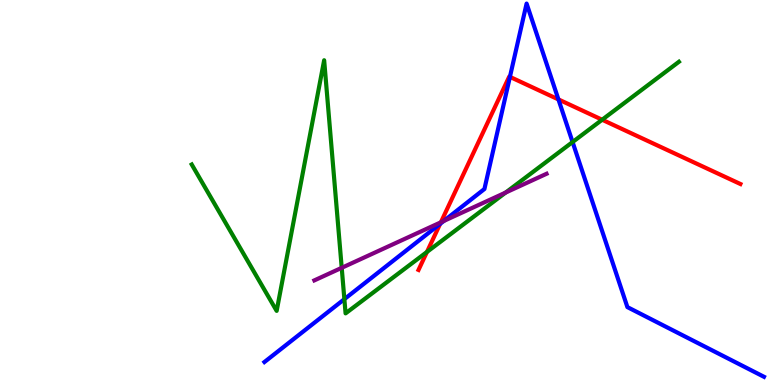[{'lines': ['blue', 'red'], 'intersections': [{'x': 5.68, 'y': 4.19}, {'x': 6.58, 'y': 8.0}, {'x': 7.21, 'y': 7.42}]}, {'lines': ['green', 'red'], 'intersections': [{'x': 5.51, 'y': 3.46}, {'x': 7.77, 'y': 6.89}]}, {'lines': ['purple', 'red'], 'intersections': [{'x': 5.69, 'y': 4.23}]}, {'lines': ['blue', 'green'], 'intersections': [{'x': 4.44, 'y': 2.23}, {'x': 7.39, 'y': 6.31}]}, {'lines': ['blue', 'purple'], 'intersections': [{'x': 5.73, 'y': 4.26}]}, {'lines': ['green', 'purple'], 'intersections': [{'x': 4.41, 'y': 3.04}, {'x': 6.52, 'y': 5.0}]}]